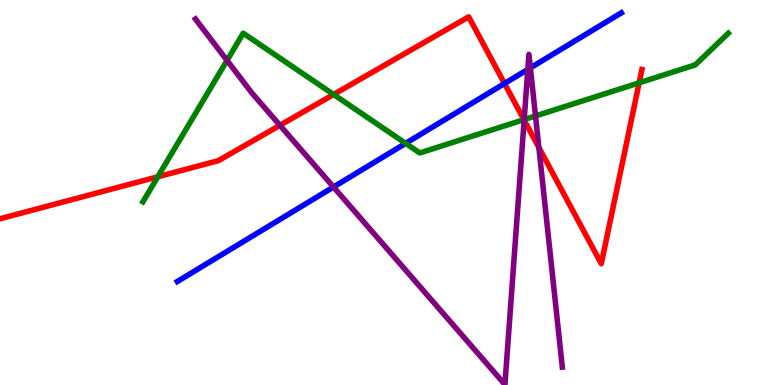[{'lines': ['blue', 'red'], 'intersections': [{'x': 6.51, 'y': 7.83}]}, {'lines': ['green', 'red'], 'intersections': [{'x': 2.04, 'y': 5.41}, {'x': 4.3, 'y': 7.55}, {'x': 6.76, 'y': 6.89}, {'x': 8.25, 'y': 7.85}]}, {'lines': ['purple', 'red'], 'intersections': [{'x': 3.61, 'y': 6.75}, {'x': 6.76, 'y': 6.88}, {'x': 6.95, 'y': 6.17}]}, {'lines': ['blue', 'green'], 'intersections': [{'x': 5.23, 'y': 6.28}]}, {'lines': ['blue', 'purple'], 'intersections': [{'x': 4.3, 'y': 5.14}, {'x': 6.81, 'y': 8.2}, {'x': 6.84, 'y': 8.24}]}, {'lines': ['green', 'purple'], 'intersections': [{'x': 2.93, 'y': 8.43}, {'x': 6.76, 'y': 6.89}, {'x': 6.91, 'y': 6.99}]}]